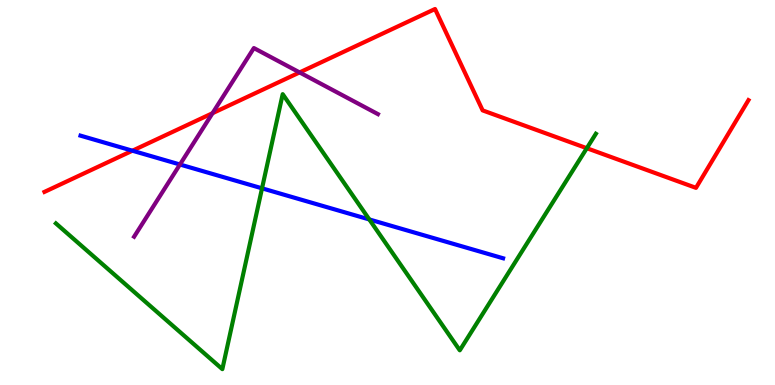[{'lines': ['blue', 'red'], 'intersections': [{'x': 1.71, 'y': 6.09}]}, {'lines': ['green', 'red'], 'intersections': [{'x': 7.57, 'y': 6.15}]}, {'lines': ['purple', 'red'], 'intersections': [{'x': 2.74, 'y': 7.06}, {'x': 3.87, 'y': 8.12}]}, {'lines': ['blue', 'green'], 'intersections': [{'x': 3.38, 'y': 5.11}, {'x': 4.77, 'y': 4.3}]}, {'lines': ['blue', 'purple'], 'intersections': [{'x': 2.32, 'y': 5.73}]}, {'lines': ['green', 'purple'], 'intersections': []}]